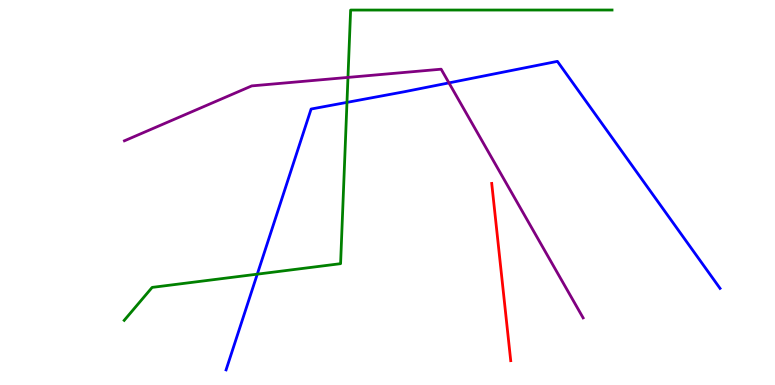[{'lines': ['blue', 'red'], 'intersections': []}, {'lines': ['green', 'red'], 'intersections': []}, {'lines': ['purple', 'red'], 'intersections': []}, {'lines': ['blue', 'green'], 'intersections': [{'x': 3.32, 'y': 2.88}, {'x': 4.48, 'y': 7.34}]}, {'lines': ['blue', 'purple'], 'intersections': [{'x': 5.79, 'y': 7.85}]}, {'lines': ['green', 'purple'], 'intersections': [{'x': 4.49, 'y': 7.99}]}]